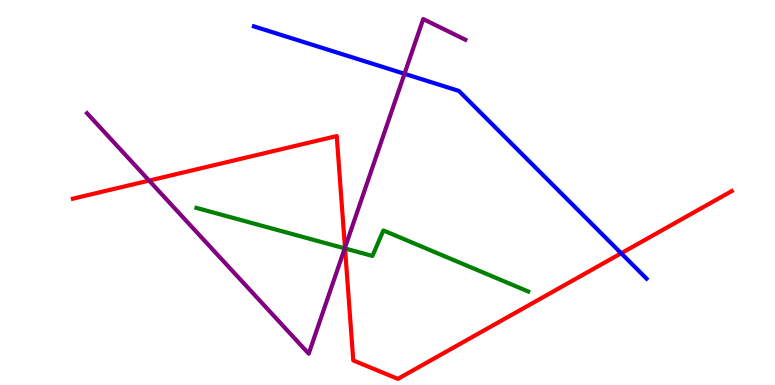[{'lines': ['blue', 'red'], 'intersections': [{'x': 8.02, 'y': 3.42}]}, {'lines': ['green', 'red'], 'intersections': [{'x': 4.45, 'y': 3.55}]}, {'lines': ['purple', 'red'], 'intersections': [{'x': 1.92, 'y': 5.31}, {'x': 4.45, 'y': 3.57}]}, {'lines': ['blue', 'green'], 'intersections': []}, {'lines': ['blue', 'purple'], 'intersections': [{'x': 5.22, 'y': 8.08}]}, {'lines': ['green', 'purple'], 'intersections': [{'x': 4.45, 'y': 3.55}]}]